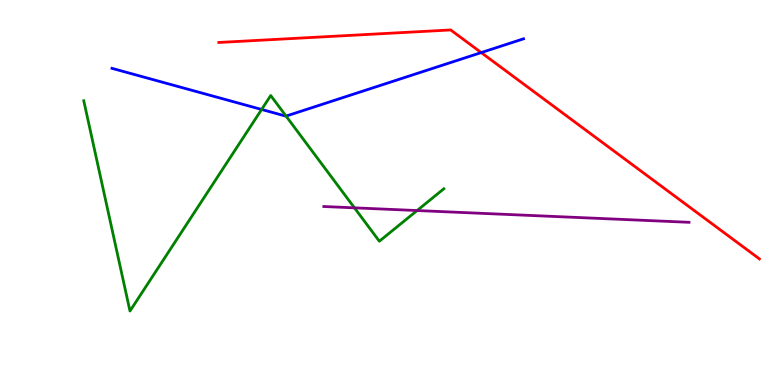[{'lines': ['blue', 'red'], 'intersections': [{'x': 6.21, 'y': 8.63}]}, {'lines': ['green', 'red'], 'intersections': []}, {'lines': ['purple', 'red'], 'intersections': []}, {'lines': ['blue', 'green'], 'intersections': [{'x': 3.38, 'y': 7.16}, {'x': 3.69, 'y': 6.98}]}, {'lines': ['blue', 'purple'], 'intersections': []}, {'lines': ['green', 'purple'], 'intersections': [{'x': 4.57, 'y': 4.6}, {'x': 5.38, 'y': 4.53}]}]